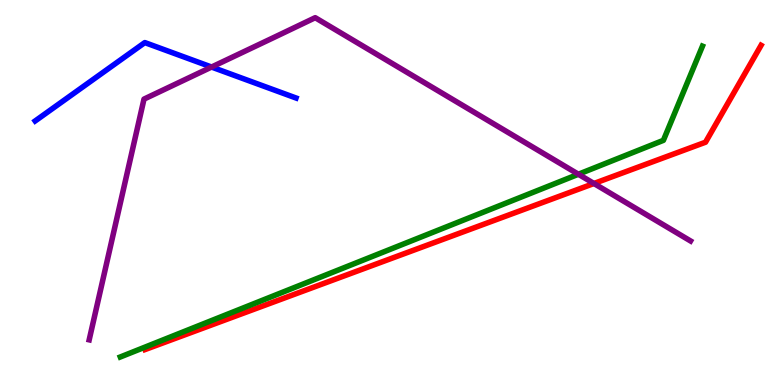[{'lines': ['blue', 'red'], 'intersections': []}, {'lines': ['green', 'red'], 'intersections': []}, {'lines': ['purple', 'red'], 'intersections': [{'x': 7.66, 'y': 5.23}]}, {'lines': ['blue', 'green'], 'intersections': []}, {'lines': ['blue', 'purple'], 'intersections': [{'x': 2.73, 'y': 8.26}]}, {'lines': ['green', 'purple'], 'intersections': [{'x': 7.46, 'y': 5.47}]}]